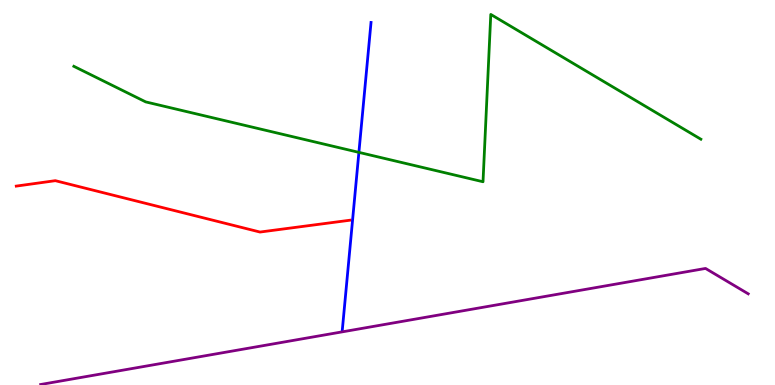[{'lines': ['blue', 'red'], 'intersections': []}, {'lines': ['green', 'red'], 'intersections': []}, {'lines': ['purple', 'red'], 'intersections': []}, {'lines': ['blue', 'green'], 'intersections': [{'x': 4.63, 'y': 6.04}]}, {'lines': ['blue', 'purple'], 'intersections': []}, {'lines': ['green', 'purple'], 'intersections': []}]